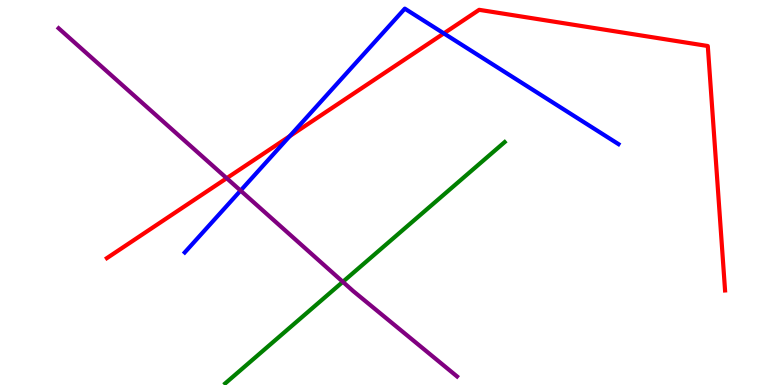[{'lines': ['blue', 'red'], 'intersections': [{'x': 3.74, 'y': 6.46}, {'x': 5.73, 'y': 9.13}]}, {'lines': ['green', 'red'], 'intersections': []}, {'lines': ['purple', 'red'], 'intersections': [{'x': 2.93, 'y': 5.37}]}, {'lines': ['blue', 'green'], 'intersections': []}, {'lines': ['blue', 'purple'], 'intersections': [{'x': 3.1, 'y': 5.05}]}, {'lines': ['green', 'purple'], 'intersections': [{'x': 4.42, 'y': 2.68}]}]